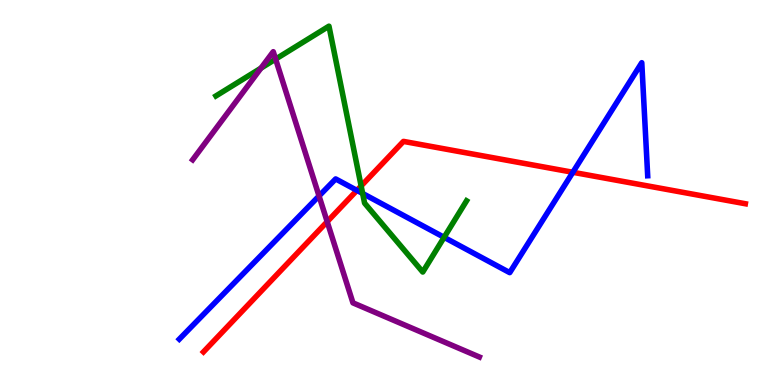[{'lines': ['blue', 'red'], 'intersections': [{'x': 4.61, 'y': 5.06}, {'x': 7.39, 'y': 5.53}]}, {'lines': ['green', 'red'], 'intersections': [{'x': 4.66, 'y': 5.17}]}, {'lines': ['purple', 'red'], 'intersections': [{'x': 4.22, 'y': 4.24}]}, {'lines': ['blue', 'green'], 'intersections': [{'x': 4.68, 'y': 4.98}, {'x': 5.73, 'y': 3.84}]}, {'lines': ['blue', 'purple'], 'intersections': [{'x': 4.12, 'y': 4.91}]}, {'lines': ['green', 'purple'], 'intersections': [{'x': 3.37, 'y': 8.23}, {'x': 3.56, 'y': 8.46}]}]